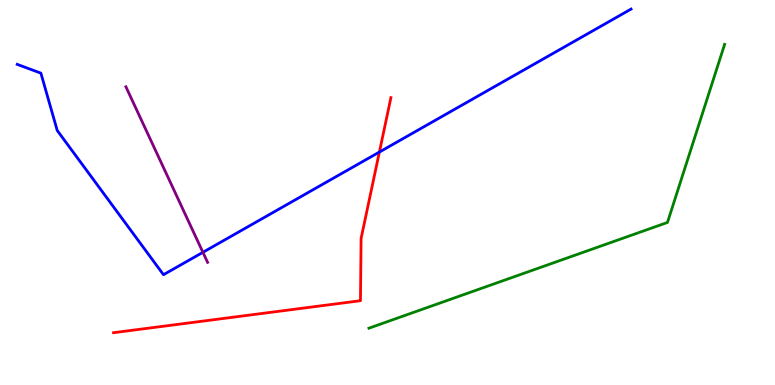[{'lines': ['blue', 'red'], 'intersections': [{'x': 4.9, 'y': 6.05}]}, {'lines': ['green', 'red'], 'intersections': []}, {'lines': ['purple', 'red'], 'intersections': []}, {'lines': ['blue', 'green'], 'intersections': []}, {'lines': ['blue', 'purple'], 'intersections': [{'x': 2.62, 'y': 3.45}]}, {'lines': ['green', 'purple'], 'intersections': []}]